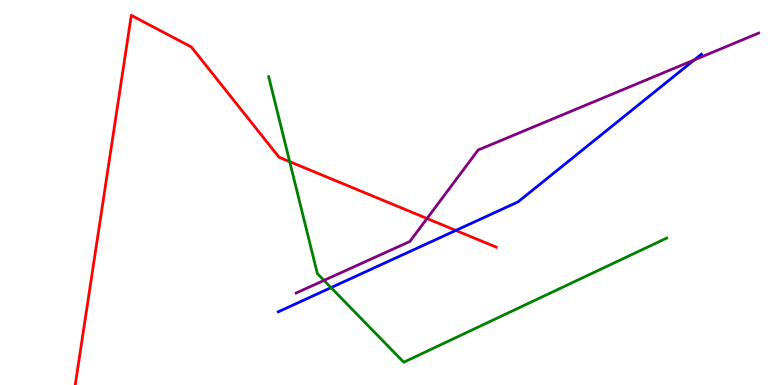[{'lines': ['blue', 'red'], 'intersections': [{'x': 5.88, 'y': 4.01}]}, {'lines': ['green', 'red'], 'intersections': [{'x': 3.74, 'y': 5.8}]}, {'lines': ['purple', 'red'], 'intersections': [{'x': 5.51, 'y': 4.32}]}, {'lines': ['blue', 'green'], 'intersections': [{'x': 4.27, 'y': 2.53}]}, {'lines': ['blue', 'purple'], 'intersections': [{'x': 8.96, 'y': 8.44}]}, {'lines': ['green', 'purple'], 'intersections': [{'x': 4.18, 'y': 2.72}]}]